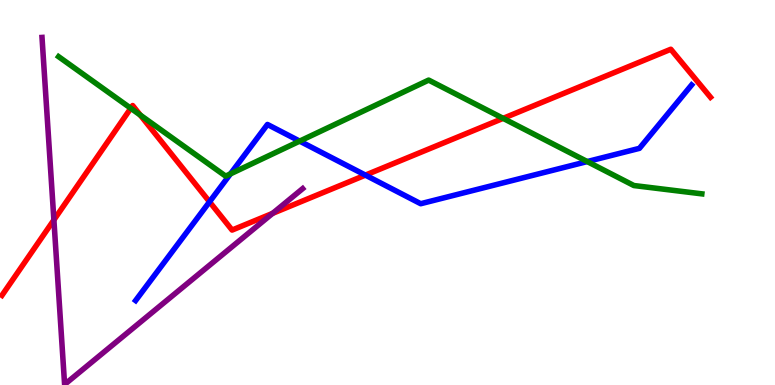[{'lines': ['blue', 'red'], 'intersections': [{'x': 2.7, 'y': 4.76}, {'x': 4.71, 'y': 5.45}]}, {'lines': ['green', 'red'], 'intersections': [{'x': 1.69, 'y': 7.19}, {'x': 1.81, 'y': 7.01}, {'x': 6.49, 'y': 6.93}]}, {'lines': ['purple', 'red'], 'intersections': [{'x': 0.695, 'y': 4.29}, {'x': 3.52, 'y': 4.46}]}, {'lines': ['blue', 'green'], 'intersections': [{'x': 2.97, 'y': 5.48}, {'x': 3.87, 'y': 6.33}, {'x': 7.58, 'y': 5.8}]}, {'lines': ['blue', 'purple'], 'intersections': []}, {'lines': ['green', 'purple'], 'intersections': []}]